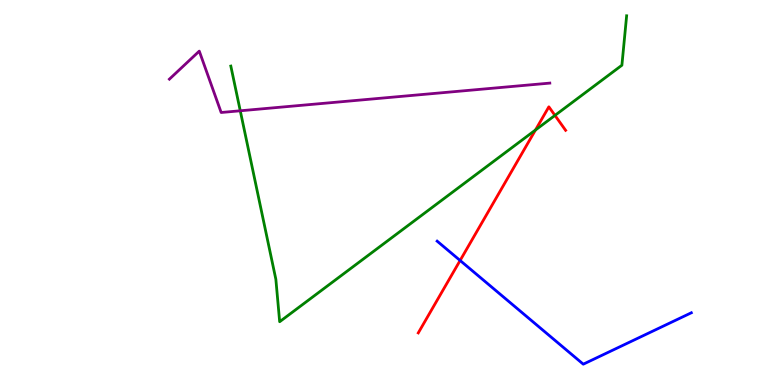[{'lines': ['blue', 'red'], 'intersections': [{'x': 5.94, 'y': 3.23}]}, {'lines': ['green', 'red'], 'intersections': [{'x': 6.91, 'y': 6.62}, {'x': 7.16, 'y': 7.0}]}, {'lines': ['purple', 'red'], 'intersections': []}, {'lines': ['blue', 'green'], 'intersections': []}, {'lines': ['blue', 'purple'], 'intersections': []}, {'lines': ['green', 'purple'], 'intersections': [{'x': 3.1, 'y': 7.12}]}]